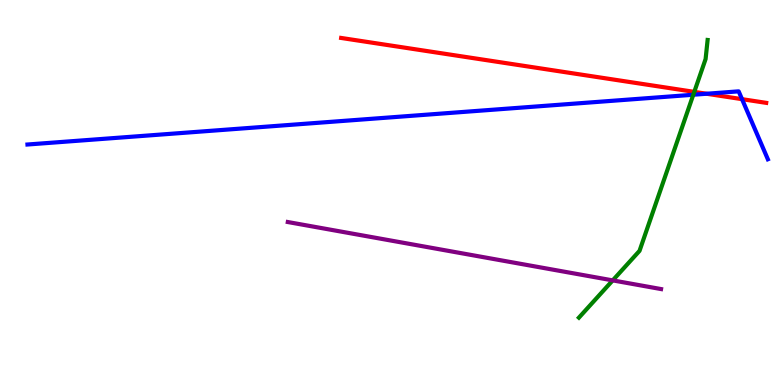[{'lines': ['blue', 'red'], 'intersections': [{'x': 9.12, 'y': 7.56}, {'x': 9.57, 'y': 7.42}]}, {'lines': ['green', 'red'], 'intersections': [{'x': 8.96, 'y': 7.61}]}, {'lines': ['purple', 'red'], 'intersections': []}, {'lines': ['blue', 'green'], 'intersections': [{'x': 8.95, 'y': 7.54}]}, {'lines': ['blue', 'purple'], 'intersections': []}, {'lines': ['green', 'purple'], 'intersections': [{'x': 7.91, 'y': 2.72}]}]